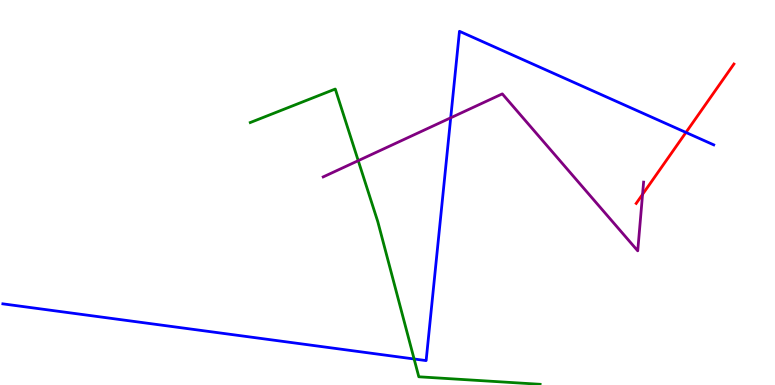[{'lines': ['blue', 'red'], 'intersections': [{'x': 8.85, 'y': 6.56}]}, {'lines': ['green', 'red'], 'intersections': []}, {'lines': ['purple', 'red'], 'intersections': [{'x': 8.29, 'y': 4.95}]}, {'lines': ['blue', 'green'], 'intersections': [{'x': 5.34, 'y': 0.676}]}, {'lines': ['blue', 'purple'], 'intersections': [{'x': 5.82, 'y': 6.94}]}, {'lines': ['green', 'purple'], 'intersections': [{'x': 4.62, 'y': 5.83}]}]